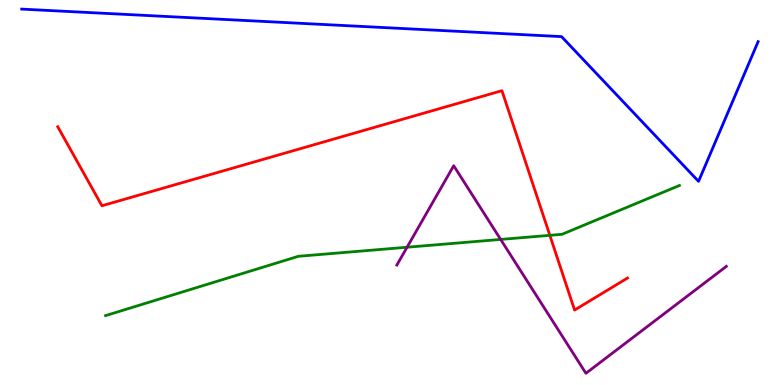[{'lines': ['blue', 'red'], 'intersections': []}, {'lines': ['green', 'red'], 'intersections': [{'x': 7.09, 'y': 3.89}]}, {'lines': ['purple', 'red'], 'intersections': []}, {'lines': ['blue', 'green'], 'intersections': []}, {'lines': ['blue', 'purple'], 'intersections': []}, {'lines': ['green', 'purple'], 'intersections': [{'x': 5.25, 'y': 3.58}, {'x': 6.46, 'y': 3.78}]}]